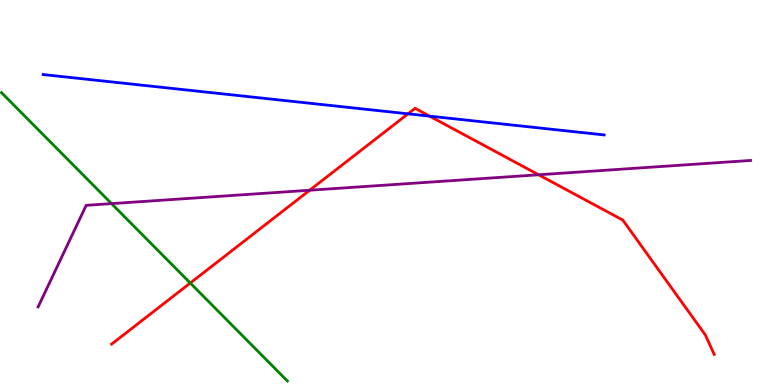[{'lines': ['blue', 'red'], 'intersections': [{'x': 5.26, 'y': 7.04}, {'x': 5.54, 'y': 6.98}]}, {'lines': ['green', 'red'], 'intersections': [{'x': 2.45, 'y': 2.65}]}, {'lines': ['purple', 'red'], 'intersections': [{'x': 4.0, 'y': 5.06}, {'x': 6.95, 'y': 5.46}]}, {'lines': ['blue', 'green'], 'intersections': []}, {'lines': ['blue', 'purple'], 'intersections': []}, {'lines': ['green', 'purple'], 'intersections': [{'x': 1.44, 'y': 4.71}]}]